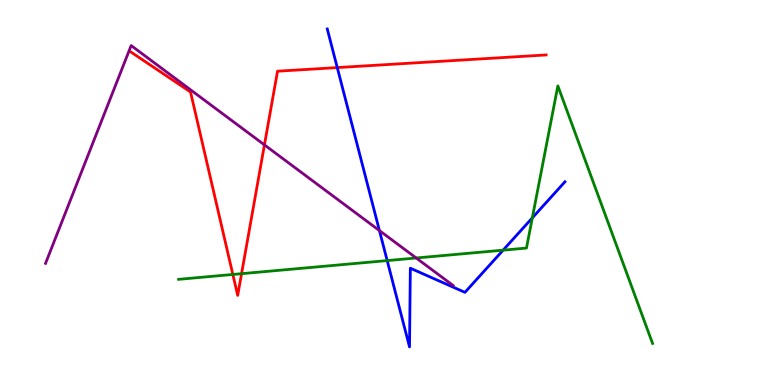[{'lines': ['blue', 'red'], 'intersections': [{'x': 4.35, 'y': 8.24}]}, {'lines': ['green', 'red'], 'intersections': [{'x': 3.0, 'y': 2.87}, {'x': 3.12, 'y': 2.89}]}, {'lines': ['purple', 'red'], 'intersections': [{'x': 3.41, 'y': 6.24}]}, {'lines': ['blue', 'green'], 'intersections': [{'x': 5.0, 'y': 3.23}, {'x': 6.49, 'y': 3.5}, {'x': 6.87, 'y': 4.34}]}, {'lines': ['blue', 'purple'], 'intersections': [{'x': 4.9, 'y': 4.01}]}, {'lines': ['green', 'purple'], 'intersections': [{'x': 5.37, 'y': 3.3}]}]